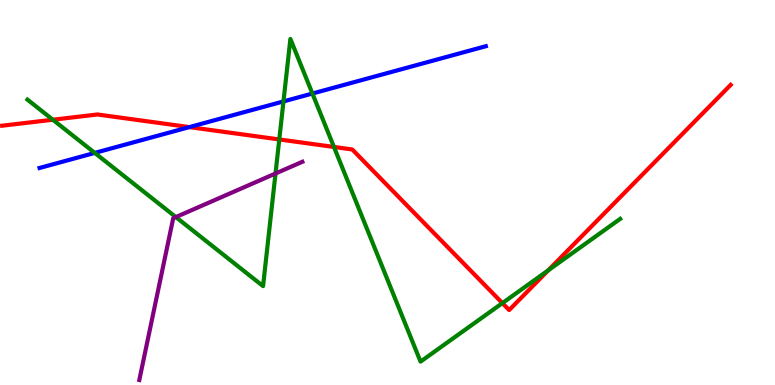[{'lines': ['blue', 'red'], 'intersections': [{'x': 2.44, 'y': 6.7}]}, {'lines': ['green', 'red'], 'intersections': [{'x': 0.682, 'y': 6.89}, {'x': 3.6, 'y': 6.38}, {'x': 4.31, 'y': 6.18}, {'x': 6.48, 'y': 2.13}, {'x': 7.07, 'y': 2.98}]}, {'lines': ['purple', 'red'], 'intersections': []}, {'lines': ['blue', 'green'], 'intersections': [{'x': 1.22, 'y': 6.03}, {'x': 3.66, 'y': 7.37}, {'x': 4.03, 'y': 7.57}]}, {'lines': ['blue', 'purple'], 'intersections': []}, {'lines': ['green', 'purple'], 'intersections': [{'x': 2.27, 'y': 4.36}, {'x': 3.55, 'y': 5.49}]}]